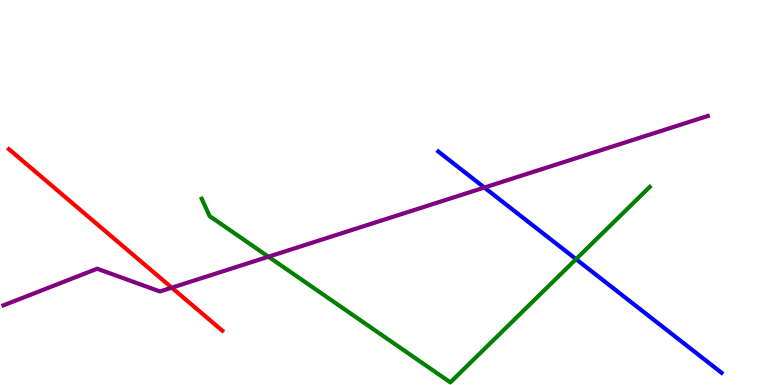[{'lines': ['blue', 'red'], 'intersections': []}, {'lines': ['green', 'red'], 'intersections': []}, {'lines': ['purple', 'red'], 'intersections': [{'x': 2.22, 'y': 2.53}]}, {'lines': ['blue', 'green'], 'intersections': [{'x': 7.43, 'y': 3.27}]}, {'lines': ['blue', 'purple'], 'intersections': [{'x': 6.25, 'y': 5.13}]}, {'lines': ['green', 'purple'], 'intersections': [{'x': 3.46, 'y': 3.33}]}]